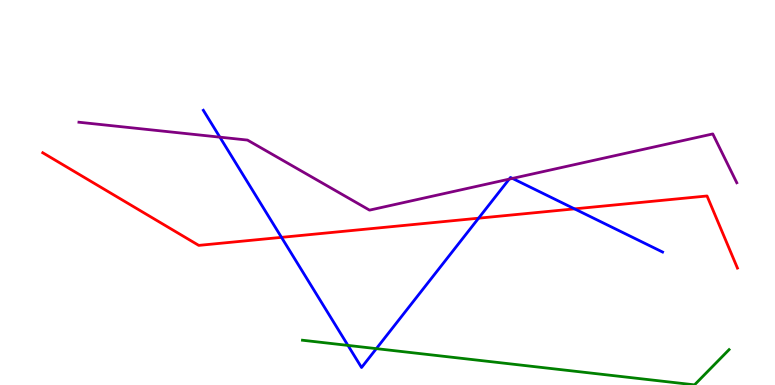[{'lines': ['blue', 'red'], 'intersections': [{'x': 3.63, 'y': 3.84}, {'x': 6.18, 'y': 4.33}, {'x': 7.41, 'y': 4.57}]}, {'lines': ['green', 'red'], 'intersections': []}, {'lines': ['purple', 'red'], 'intersections': []}, {'lines': ['blue', 'green'], 'intersections': [{'x': 4.49, 'y': 1.03}, {'x': 4.86, 'y': 0.945}]}, {'lines': ['blue', 'purple'], 'intersections': [{'x': 2.84, 'y': 6.44}, {'x': 6.57, 'y': 5.35}, {'x': 6.61, 'y': 5.37}]}, {'lines': ['green', 'purple'], 'intersections': []}]